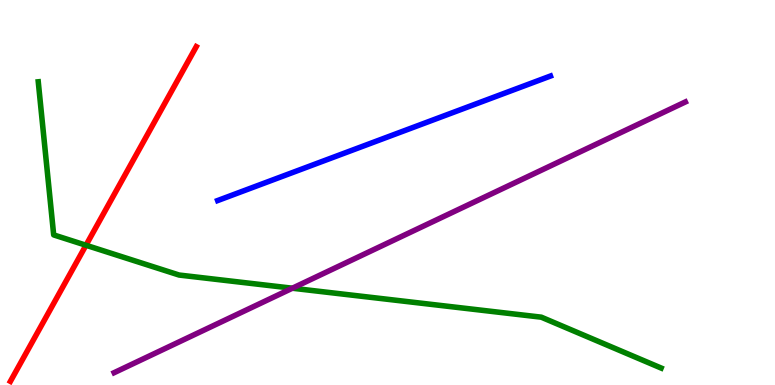[{'lines': ['blue', 'red'], 'intersections': []}, {'lines': ['green', 'red'], 'intersections': [{'x': 1.11, 'y': 3.63}]}, {'lines': ['purple', 'red'], 'intersections': []}, {'lines': ['blue', 'green'], 'intersections': []}, {'lines': ['blue', 'purple'], 'intersections': []}, {'lines': ['green', 'purple'], 'intersections': [{'x': 3.77, 'y': 2.51}]}]